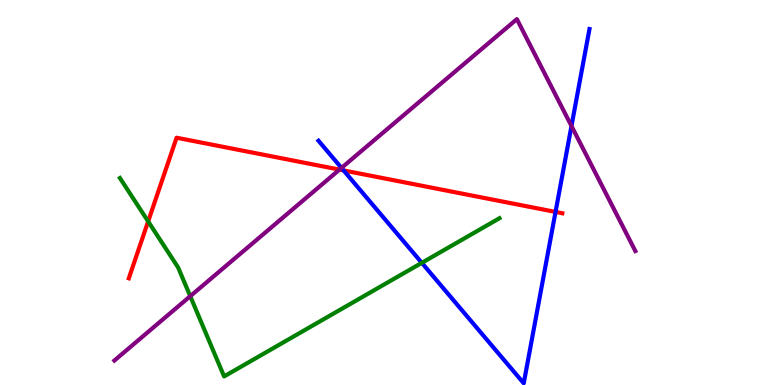[{'lines': ['blue', 'red'], 'intersections': [{'x': 4.43, 'y': 5.57}, {'x': 7.17, 'y': 4.5}]}, {'lines': ['green', 'red'], 'intersections': [{'x': 1.91, 'y': 4.25}]}, {'lines': ['purple', 'red'], 'intersections': [{'x': 4.38, 'y': 5.59}]}, {'lines': ['blue', 'green'], 'intersections': [{'x': 5.44, 'y': 3.17}]}, {'lines': ['blue', 'purple'], 'intersections': [{'x': 4.41, 'y': 5.64}, {'x': 7.37, 'y': 6.73}]}, {'lines': ['green', 'purple'], 'intersections': [{'x': 2.45, 'y': 2.31}]}]